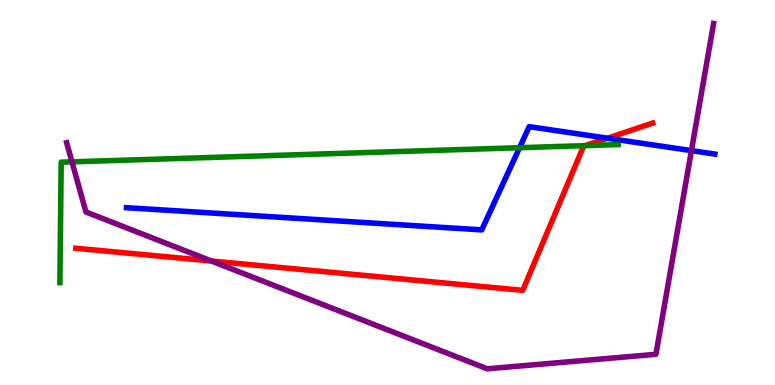[{'lines': ['blue', 'red'], 'intersections': [{'x': 7.84, 'y': 6.41}]}, {'lines': ['green', 'red'], 'intersections': [{'x': 7.55, 'y': 6.22}]}, {'lines': ['purple', 'red'], 'intersections': [{'x': 2.73, 'y': 3.22}]}, {'lines': ['blue', 'green'], 'intersections': [{'x': 6.7, 'y': 6.16}]}, {'lines': ['blue', 'purple'], 'intersections': [{'x': 8.92, 'y': 6.09}]}, {'lines': ['green', 'purple'], 'intersections': [{'x': 0.929, 'y': 5.8}]}]